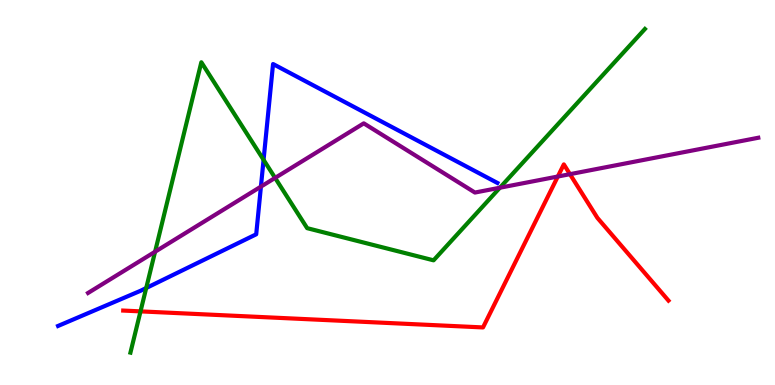[{'lines': ['blue', 'red'], 'intersections': []}, {'lines': ['green', 'red'], 'intersections': [{'x': 1.81, 'y': 1.91}]}, {'lines': ['purple', 'red'], 'intersections': [{'x': 7.2, 'y': 5.42}, {'x': 7.35, 'y': 5.48}]}, {'lines': ['blue', 'green'], 'intersections': [{'x': 1.89, 'y': 2.52}, {'x': 3.4, 'y': 5.85}]}, {'lines': ['blue', 'purple'], 'intersections': [{'x': 3.37, 'y': 5.15}]}, {'lines': ['green', 'purple'], 'intersections': [{'x': 2.0, 'y': 3.46}, {'x': 3.55, 'y': 5.38}, {'x': 6.45, 'y': 5.12}]}]